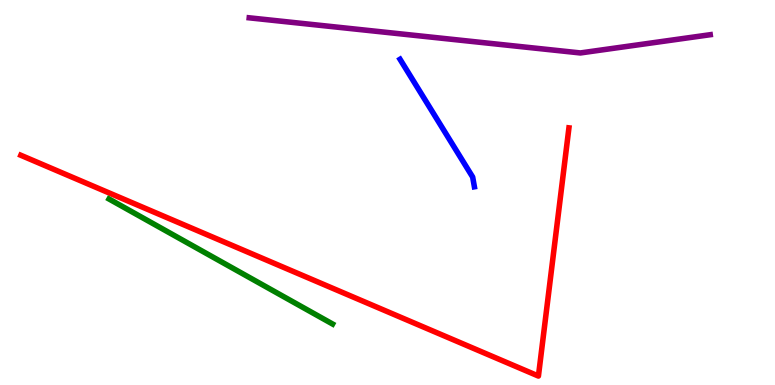[{'lines': ['blue', 'red'], 'intersections': []}, {'lines': ['green', 'red'], 'intersections': []}, {'lines': ['purple', 'red'], 'intersections': []}, {'lines': ['blue', 'green'], 'intersections': []}, {'lines': ['blue', 'purple'], 'intersections': []}, {'lines': ['green', 'purple'], 'intersections': []}]